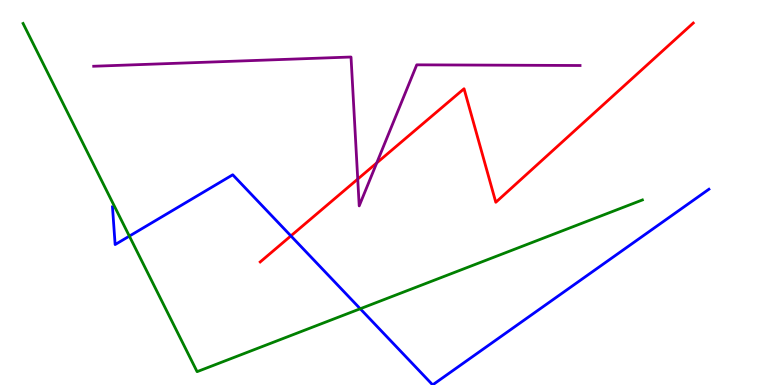[{'lines': ['blue', 'red'], 'intersections': [{'x': 3.75, 'y': 3.87}]}, {'lines': ['green', 'red'], 'intersections': []}, {'lines': ['purple', 'red'], 'intersections': [{'x': 4.62, 'y': 5.35}, {'x': 4.86, 'y': 5.77}]}, {'lines': ['blue', 'green'], 'intersections': [{'x': 1.67, 'y': 3.87}, {'x': 4.65, 'y': 1.98}]}, {'lines': ['blue', 'purple'], 'intersections': []}, {'lines': ['green', 'purple'], 'intersections': []}]